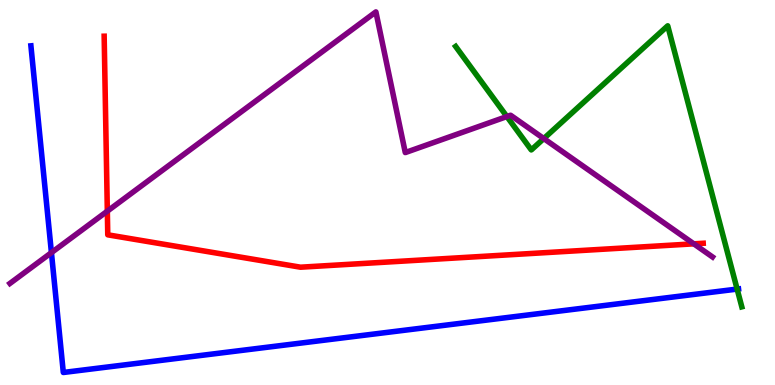[{'lines': ['blue', 'red'], 'intersections': []}, {'lines': ['green', 'red'], 'intersections': []}, {'lines': ['purple', 'red'], 'intersections': [{'x': 1.38, 'y': 4.52}, {'x': 8.95, 'y': 3.67}]}, {'lines': ['blue', 'green'], 'intersections': [{'x': 9.51, 'y': 2.49}]}, {'lines': ['blue', 'purple'], 'intersections': [{'x': 0.664, 'y': 3.44}]}, {'lines': ['green', 'purple'], 'intersections': [{'x': 6.54, 'y': 6.97}, {'x': 7.02, 'y': 6.4}]}]